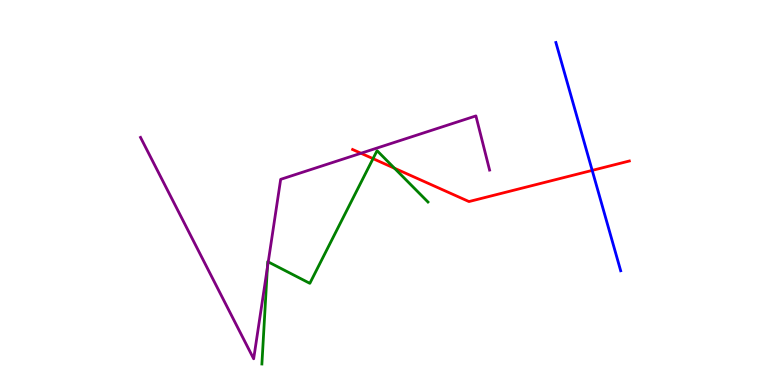[{'lines': ['blue', 'red'], 'intersections': [{'x': 7.64, 'y': 5.57}]}, {'lines': ['green', 'red'], 'intersections': [{'x': 4.81, 'y': 5.88}, {'x': 5.09, 'y': 5.63}]}, {'lines': ['purple', 'red'], 'intersections': [{'x': 4.66, 'y': 6.02}]}, {'lines': ['blue', 'green'], 'intersections': []}, {'lines': ['blue', 'purple'], 'intersections': []}, {'lines': ['green', 'purple'], 'intersections': [{'x': 3.45, 'y': 3.05}, {'x': 3.46, 'y': 3.2}]}]